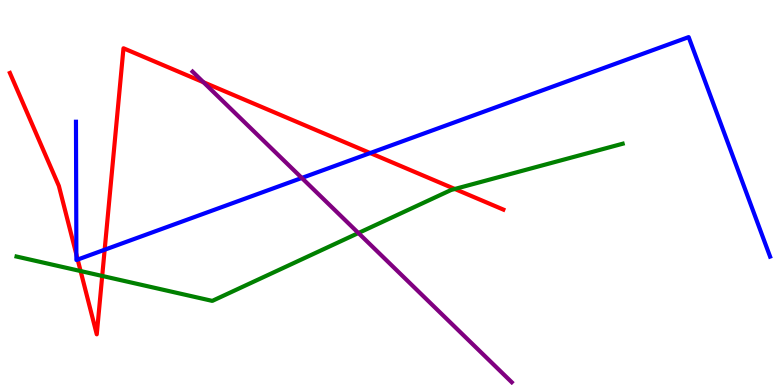[{'lines': ['blue', 'red'], 'intersections': [{'x': 0.986, 'y': 3.39}, {'x': 1.0, 'y': 3.26}, {'x': 1.35, 'y': 3.51}, {'x': 4.78, 'y': 6.02}]}, {'lines': ['green', 'red'], 'intersections': [{'x': 1.04, 'y': 2.96}, {'x': 1.32, 'y': 2.83}, {'x': 5.87, 'y': 5.09}]}, {'lines': ['purple', 'red'], 'intersections': [{'x': 2.63, 'y': 7.86}]}, {'lines': ['blue', 'green'], 'intersections': []}, {'lines': ['blue', 'purple'], 'intersections': [{'x': 3.89, 'y': 5.38}]}, {'lines': ['green', 'purple'], 'intersections': [{'x': 4.62, 'y': 3.95}]}]